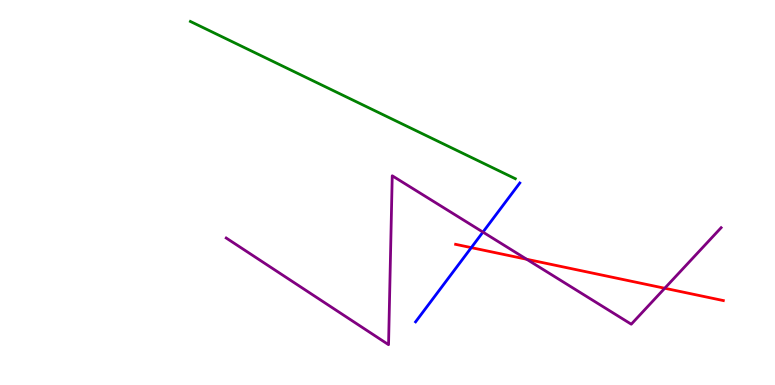[{'lines': ['blue', 'red'], 'intersections': [{'x': 6.08, 'y': 3.57}]}, {'lines': ['green', 'red'], 'intersections': []}, {'lines': ['purple', 'red'], 'intersections': [{'x': 6.8, 'y': 3.27}, {'x': 8.58, 'y': 2.51}]}, {'lines': ['blue', 'green'], 'intersections': []}, {'lines': ['blue', 'purple'], 'intersections': [{'x': 6.23, 'y': 3.97}]}, {'lines': ['green', 'purple'], 'intersections': []}]